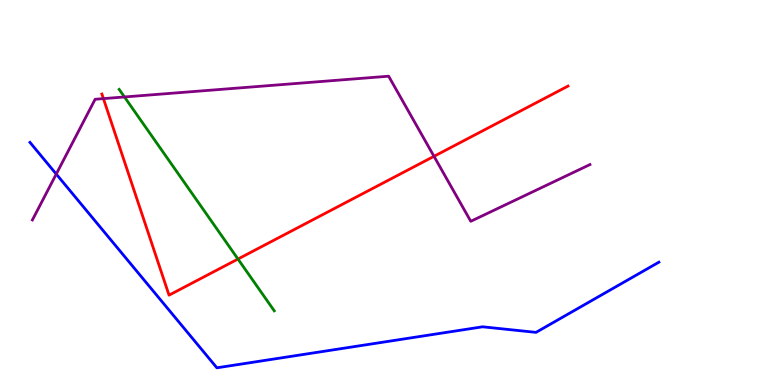[{'lines': ['blue', 'red'], 'intersections': []}, {'lines': ['green', 'red'], 'intersections': [{'x': 3.07, 'y': 3.27}]}, {'lines': ['purple', 'red'], 'intersections': [{'x': 1.33, 'y': 7.44}, {'x': 5.6, 'y': 5.94}]}, {'lines': ['blue', 'green'], 'intersections': []}, {'lines': ['blue', 'purple'], 'intersections': [{'x': 0.726, 'y': 5.48}]}, {'lines': ['green', 'purple'], 'intersections': [{'x': 1.61, 'y': 7.48}]}]